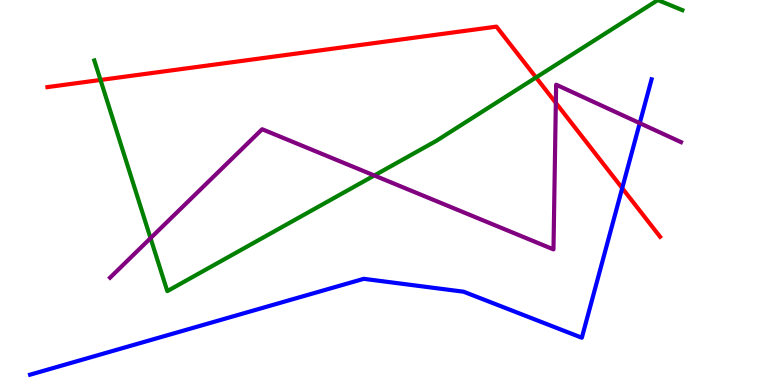[{'lines': ['blue', 'red'], 'intersections': [{'x': 8.03, 'y': 5.11}]}, {'lines': ['green', 'red'], 'intersections': [{'x': 1.3, 'y': 7.92}, {'x': 6.92, 'y': 7.99}]}, {'lines': ['purple', 'red'], 'intersections': [{'x': 7.17, 'y': 7.33}]}, {'lines': ['blue', 'green'], 'intersections': []}, {'lines': ['blue', 'purple'], 'intersections': [{'x': 8.25, 'y': 6.8}]}, {'lines': ['green', 'purple'], 'intersections': [{'x': 1.94, 'y': 3.81}, {'x': 4.83, 'y': 5.44}]}]